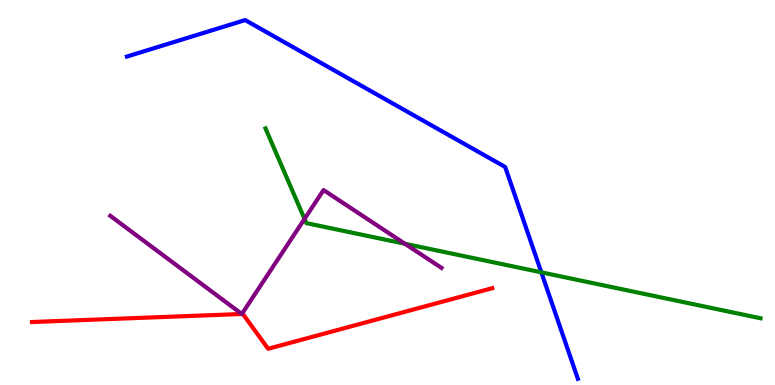[{'lines': ['blue', 'red'], 'intersections': []}, {'lines': ['green', 'red'], 'intersections': []}, {'lines': ['purple', 'red'], 'intersections': [{'x': 3.12, 'y': 1.84}, {'x': 3.12, 'y': 1.84}]}, {'lines': ['blue', 'green'], 'intersections': [{'x': 6.98, 'y': 2.93}]}, {'lines': ['blue', 'purple'], 'intersections': []}, {'lines': ['green', 'purple'], 'intersections': [{'x': 3.93, 'y': 4.31}, {'x': 5.22, 'y': 3.67}]}]